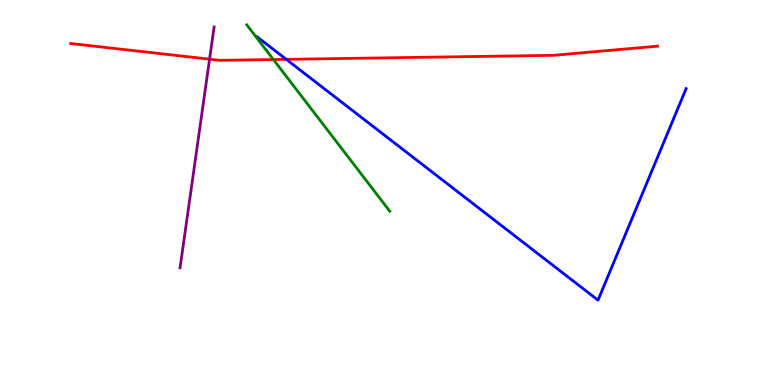[{'lines': ['blue', 'red'], 'intersections': [{'x': 3.69, 'y': 8.46}]}, {'lines': ['green', 'red'], 'intersections': [{'x': 3.53, 'y': 8.45}]}, {'lines': ['purple', 'red'], 'intersections': [{'x': 2.7, 'y': 8.46}]}, {'lines': ['blue', 'green'], 'intersections': []}, {'lines': ['blue', 'purple'], 'intersections': []}, {'lines': ['green', 'purple'], 'intersections': []}]